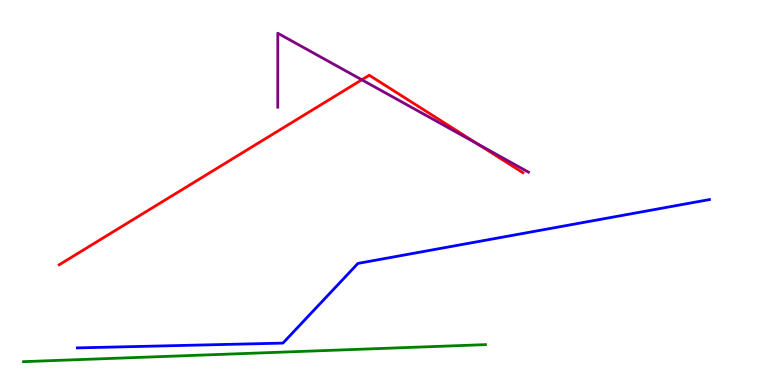[{'lines': ['blue', 'red'], 'intersections': []}, {'lines': ['green', 'red'], 'intersections': []}, {'lines': ['purple', 'red'], 'intersections': [{'x': 4.67, 'y': 7.93}, {'x': 6.16, 'y': 6.26}]}, {'lines': ['blue', 'green'], 'intersections': []}, {'lines': ['blue', 'purple'], 'intersections': []}, {'lines': ['green', 'purple'], 'intersections': []}]